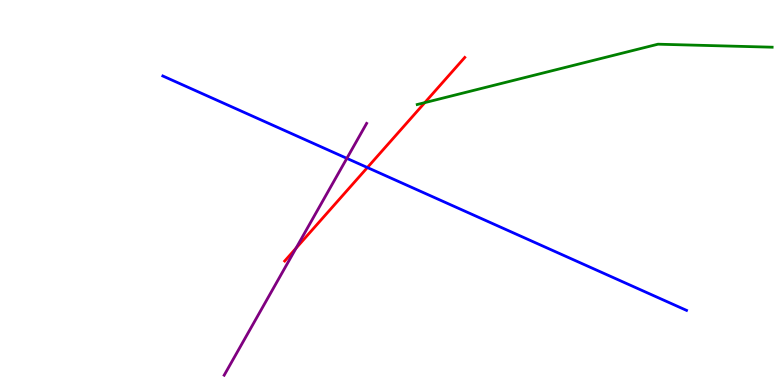[{'lines': ['blue', 'red'], 'intersections': [{'x': 4.74, 'y': 5.65}]}, {'lines': ['green', 'red'], 'intersections': [{'x': 5.48, 'y': 7.33}]}, {'lines': ['purple', 'red'], 'intersections': [{'x': 3.82, 'y': 3.55}]}, {'lines': ['blue', 'green'], 'intersections': []}, {'lines': ['blue', 'purple'], 'intersections': [{'x': 4.48, 'y': 5.89}]}, {'lines': ['green', 'purple'], 'intersections': []}]